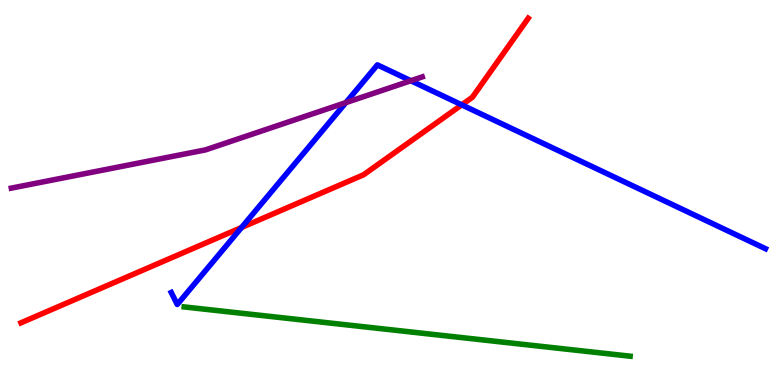[{'lines': ['blue', 'red'], 'intersections': [{'x': 3.12, 'y': 4.09}, {'x': 5.96, 'y': 7.28}]}, {'lines': ['green', 'red'], 'intersections': []}, {'lines': ['purple', 'red'], 'intersections': []}, {'lines': ['blue', 'green'], 'intersections': []}, {'lines': ['blue', 'purple'], 'intersections': [{'x': 4.46, 'y': 7.33}, {'x': 5.3, 'y': 7.9}]}, {'lines': ['green', 'purple'], 'intersections': []}]